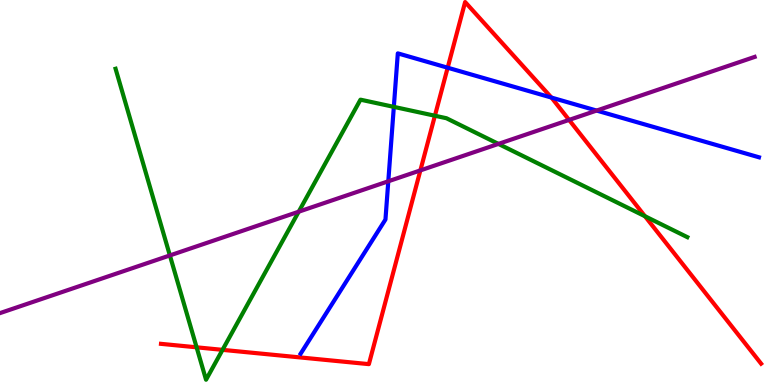[{'lines': ['blue', 'red'], 'intersections': [{'x': 5.78, 'y': 8.24}, {'x': 7.12, 'y': 7.47}]}, {'lines': ['green', 'red'], 'intersections': [{'x': 2.54, 'y': 0.979}, {'x': 2.87, 'y': 0.913}, {'x': 5.61, 'y': 6.99}, {'x': 8.32, 'y': 4.38}]}, {'lines': ['purple', 'red'], 'intersections': [{'x': 5.42, 'y': 5.57}, {'x': 7.34, 'y': 6.89}]}, {'lines': ['blue', 'green'], 'intersections': [{'x': 5.08, 'y': 7.22}]}, {'lines': ['blue', 'purple'], 'intersections': [{'x': 5.01, 'y': 5.29}, {'x': 7.7, 'y': 7.13}]}, {'lines': ['green', 'purple'], 'intersections': [{'x': 2.19, 'y': 3.37}, {'x': 3.85, 'y': 4.5}, {'x': 6.43, 'y': 6.26}]}]